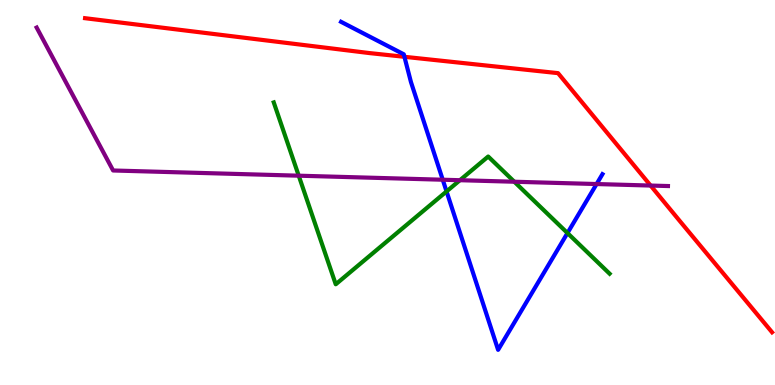[{'lines': ['blue', 'red'], 'intersections': [{'x': 5.22, 'y': 8.52}]}, {'lines': ['green', 'red'], 'intersections': []}, {'lines': ['purple', 'red'], 'intersections': [{'x': 8.39, 'y': 5.18}]}, {'lines': ['blue', 'green'], 'intersections': [{'x': 5.76, 'y': 5.03}, {'x': 7.32, 'y': 3.95}]}, {'lines': ['blue', 'purple'], 'intersections': [{'x': 5.71, 'y': 5.33}, {'x': 7.7, 'y': 5.22}]}, {'lines': ['green', 'purple'], 'intersections': [{'x': 3.85, 'y': 5.44}, {'x': 5.93, 'y': 5.32}, {'x': 6.64, 'y': 5.28}]}]